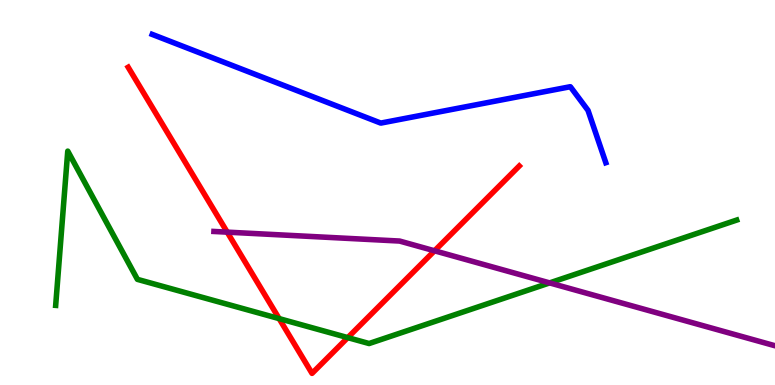[{'lines': ['blue', 'red'], 'intersections': []}, {'lines': ['green', 'red'], 'intersections': [{'x': 3.6, 'y': 1.72}, {'x': 4.49, 'y': 1.23}]}, {'lines': ['purple', 'red'], 'intersections': [{'x': 2.93, 'y': 3.97}, {'x': 5.61, 'y': 3.49}]}, {'lines': ['blue', 'green'], 'intersections': []}, {'lines': ['blue', 'purple'], 'intersections': []}, {'lines': ['green', 'purple'], 'intersections': [{'x': 7.09, 'y': 2.65}]}]